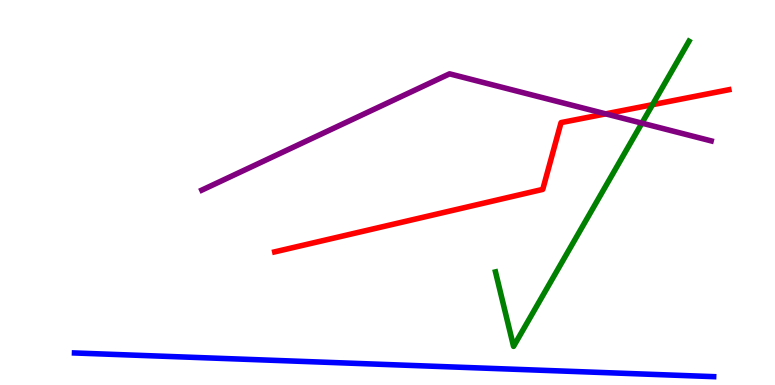[{'lines': ['blue', 'red'], 'intersections': []}, {'lines': ['green', 'red'], 'intersections': [{'x': 8.42, 'y': 7.28}]}, {'lines': ['purple', 'red'], 'intersections': [{'x': 7.82, 'y': 7.04}]}, {'lines': ['blue', 'green'], 'intersections': []}, {'lines': ['blue', 'purple'], 'intersections': []}, {'lines': ['green', 'purple'], 'intersections': [{'x': 8.28, 'y': 6.8}]}]